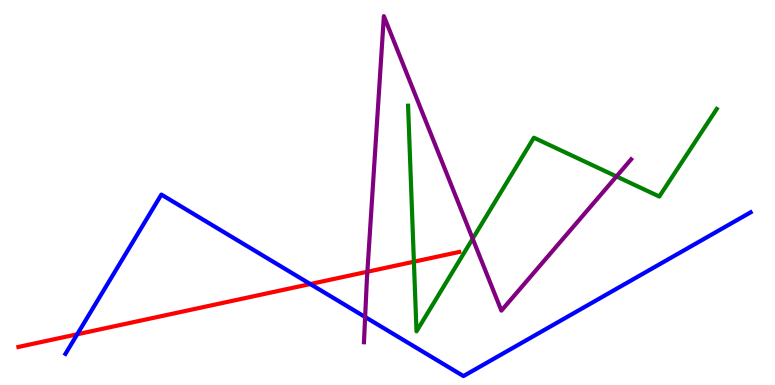[{'lines': ['blue', 'red'], 'intersections': [{'x': 0.997, 'y': 1.32}, {'x': 4.0, 'y': 2.62}]}, {'lines': ['green', 'red'], 'intersections': [{'x': 5.34, 'y': 3.2}]}, {'lines': ['purple', 'red'], 'intersections': [{'x': 4.74, 'y': 2.94}]}, {'lines': ['blue', 'green'], 'intersections': []}, {'lines': ['blue', 'purple'], 'intersections': [{'x': 4.71, 'y': 1.77}]}, {'lines': ['green', 'purple'], 'intersections': [{'x': 6.1, 'y': 3.8}, {'x': 7.95, 'y': 5.42}]}]